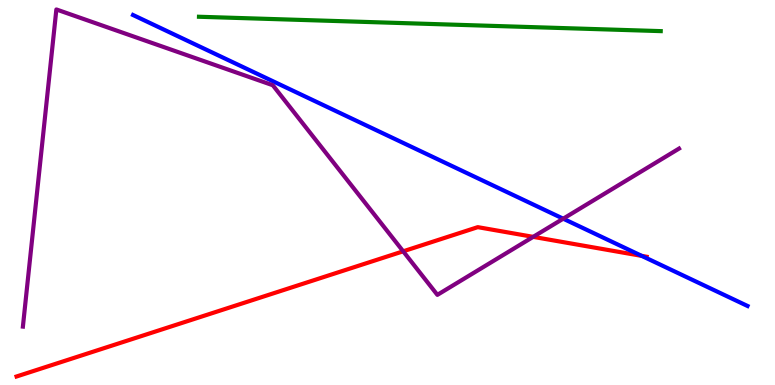[{'lines': ['blue', 'red'], 'intersections': [{'x': 8.28, 'y': 3.35}]}, {'lines': ['green', 'red'], 'intersections': []}, {'lines': ['purple', 'red'], 'intersections': [{'x': 5.2, 'y': 3.47}, {'x': 6.88, 'y': 3.85}]}, {'lines': ['blue', 'green'], 'intersections': []}, {'lines': ['blue', 'purple'], 'intersections': [{'x': 7.27, 'y': 4.32}]}, {'lines': ['green', 'purple'], 'intersections': []}]